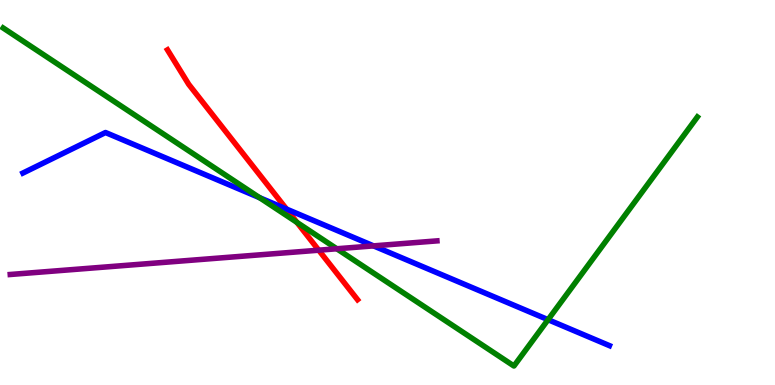[{'lines': ['blue', 'red'], 'intersections': [{'x': 3.7, 'y': 4.57}]}, {'lines': ['green', 'red'], 'intersections': [{'x': 3.83, 'y': 4.22}]}, {'lines': ['purple', 'red'], 'intersections': [{'x': 4.11, 'y': 3.5}]}, {'lines': ['blue', 'green'], 'intersections': [{'x': 3.35, 'y': 4.86}, {'x': 7.07, 'y': 1.7}]}, {'lines': ['blue', 'purple'], 'intersections': [{'x': 4.82, 'y': 3.61}]}, {'lines': ['green', 'purple'], 'intersections': [{'x': 4.35, 'y': 3.54}]}]